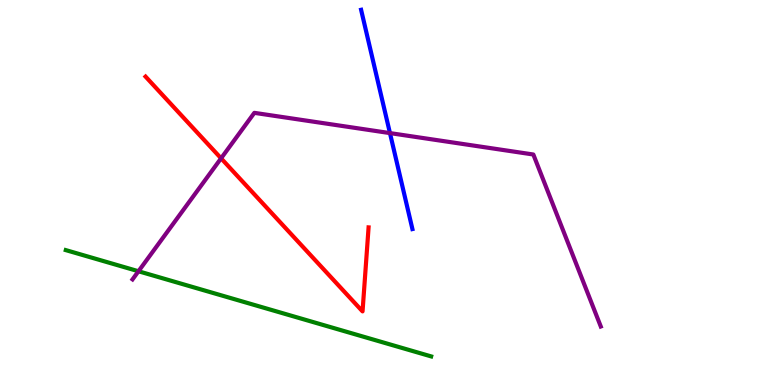[{'lines': ['blue', 'red'], 'intersections': []}, {'lines': ['green', 'red'], 'intersections': []}, {'lines': ['purple', 'red'], 'intersections': [{'x': 2.85, 'y': 5.89}]}, {'lines': ['blue', 'green'], 'intersections': []}, {'lines': ['blue', 'purple'], 'intersections': [{'x': 5.03, 'y': 6.54}]}, {'lines': ['green', 'purple'], 'intersections': [{'x': 1.79, 'y': 2.95}]}]